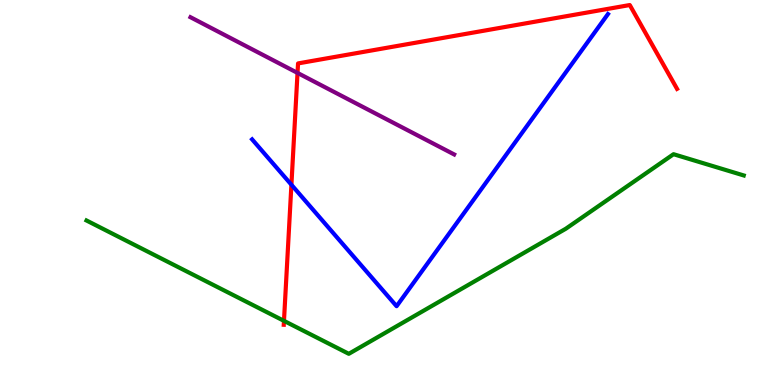[{'lines': ['blue', 'red'], 'intersections': [{'x': 3.76, 'y': 5.2}]}, {'lines': ['green', 'red'], 'intersections': [{'x': 3.66, 'y': 1.67}]}, {'lines': ['purple', 'red'], 'intersections': [{'x': 3.84, 'y': 8.11}]}, {'lines': ['blue', 'green'], 'intersections': []}, {'lines': ['blue', 'purple'], 'intersections': []}, {'lines': ['green', 'purple'], 'intersections': []}]